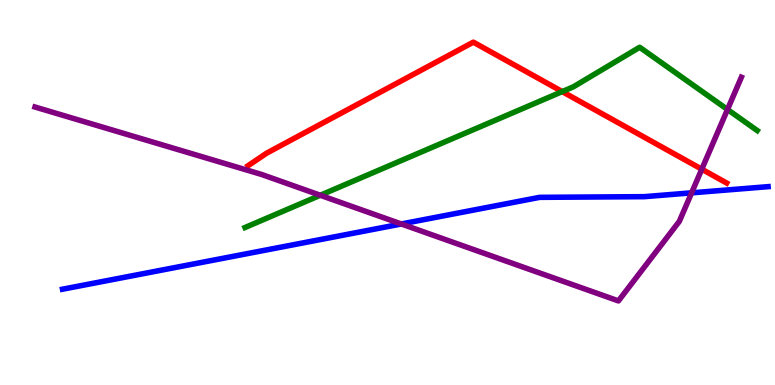[{'lines': ['blue', 'red'], 'intersections': []}, {'lines': ['green', 'red'], 'intersections': [{'x': 7.25, 'y': 7.62}]}, {'lines': ['purple', 'red'], 'intersections': [{'x': 9.06, 'y': 5.61}]}, {'lines': ['blue', 'green'], 'intersections': []}, {'lines': ['blue', 'purple'], 'intersections': [{'x': 5.18, 'y': 4.18}, {'x': 8.92, 'y': 4.99}]}, {'lines': ['green', 'purple'], 'intersections': [{'x': 4.13, 'y': 4.93}, {'x': 9.39, 'y': 7.16}]}]